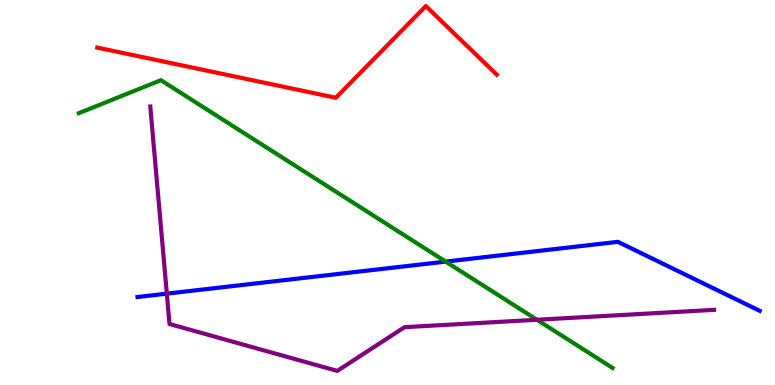[{'lines': ['blue', 'red'], 'intersections': []}, {'lines': ['green', 'red'], 'intersections': []}, {'lines': ['purple', 'red'], 'intersections': []}, {'lines': ['blue', 'green'], 'intersections': [{'x': 5.75, 'y': 3.2}]}, {'lines': ['blue', 'purple'], 'intersections': [{'x': 2.15, 'y': 2.37}]}, {'lines': ['green', 'purple'], 'intersections': [{'x': 6.93, 'y': 1.69}]}]